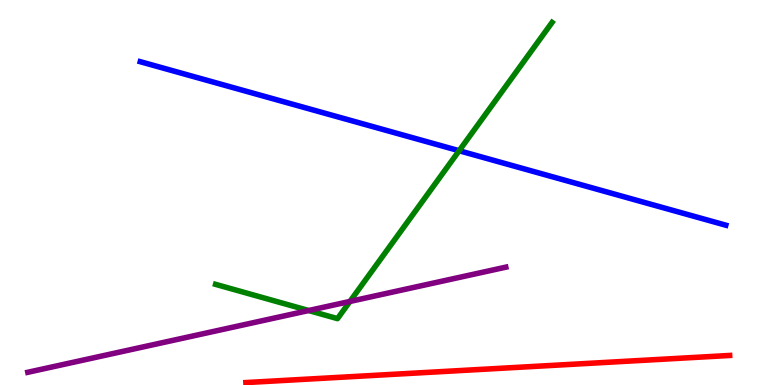[{'lines': ['blue', 'red'], 'intersections': []}, {'lines': ['green', 'red'], 'intersections': []}, {'lines': ['purple', 'red'], 'intersections': []}, {'lines': ['blue', 'green'], 'intersections': [{'x': 5.92, 'y': 6.09}]}, {'lines': ['blue', 'purple'], 'intersections': []}, {'lines': ['green', 'purple'], 'intersections': [{'x': 3.98, 'y': 1.93}, {'x': 4.52, 'y': 2.17}]}]